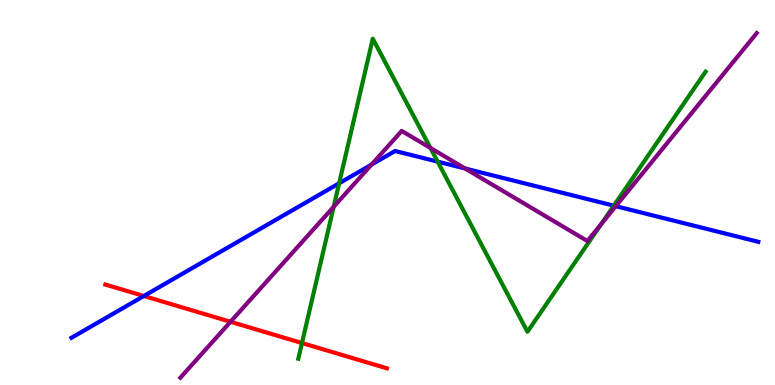[{'lines': ['blue', 'red'], 'intersections': [{'x': 1.86, 'y': 2.31}]}, {'lines': ['green', 'red'], 'intersections': [{'x': 3.9, 'y': 1.09}]}, {'lines': ['purple', 'red'], 'intersections': [{'x': 2.97, 'y': 1.64}]}, {'lines': ['blue', 'green'], 'intersections': [{'x': 4.38, 'y': 5.24}, {'x': 5.65, 'y': 5.8}, {'x': 7.92, 'y': 4.66}]}, {'lines': ['blue', 'purple'], 'intersections': [{'x': 4.79, 'y': 5.72}, {'x': 6.0, 'y': 5.62}, {'x': 7.95, 'y': 4.64}]}, {'lines': ['green', 'purple'], 'intersections': [{'x': 4.31, 'y': 4.63}, {'x': 5.55, 'y': 6.16}, {'x': 7.76, 'y': 4.18}]}]